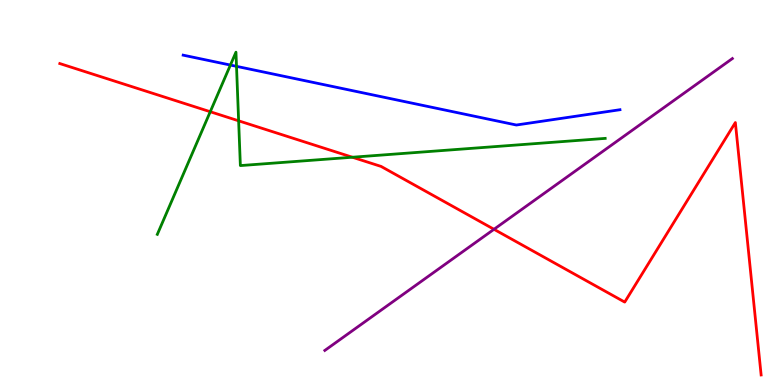[{'lines': ['blue', 'red'], 'intersections': []}, {'lines': ['green', 'red'], 'intersections': [{'x': 2.71, 'y': 7.1}, {'x': 3.08, 'y': 6.86}, {'x': 4.55, 'y': 5.92}]}, {'lines': ['purple', 'red'], 'intersections': [{'x': 6.37, 'y': 4.04}]}, {'lines': ['blue', 'green'], 'intersections': [{'x': 2.97, 'y': 8.31}, {'x': 3.05, 'y': 8.28}]}, {'lines': ['blue', 'purple'], 'intersections': []}, {'lines': ['green', 'purple'], 'intersections': []}]